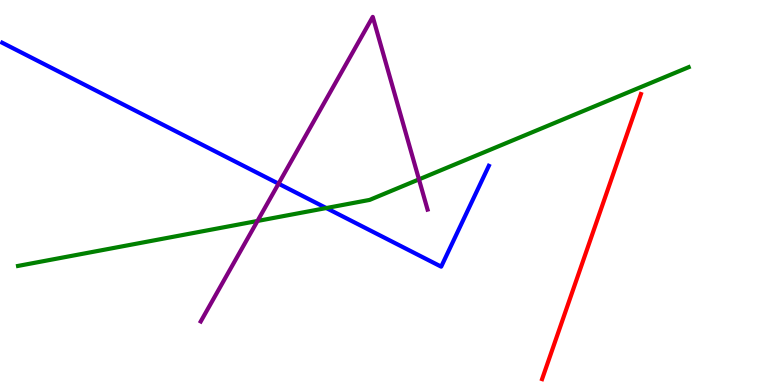[{'lines': ['blue', 'red'], 'intersections': []}, {'lines': ['green', 'red'], 'intersections': []}, {'lines': ['purple', 'red'], 'intersections': []}, {'lines': ['blue', 'green'], 'intersections': [{'x': 4.21, 'y': 4.6}]}, {'lines': ['blue', 'purple'], 'intersections': [{'x': 3.59, 'y': 5.23}]}, {'lines': ['green', 'purple'], 'intersections': [{'x': 3.32, 'y': 4.26}, {'x': 5.41, 'y': 5.34}]}]